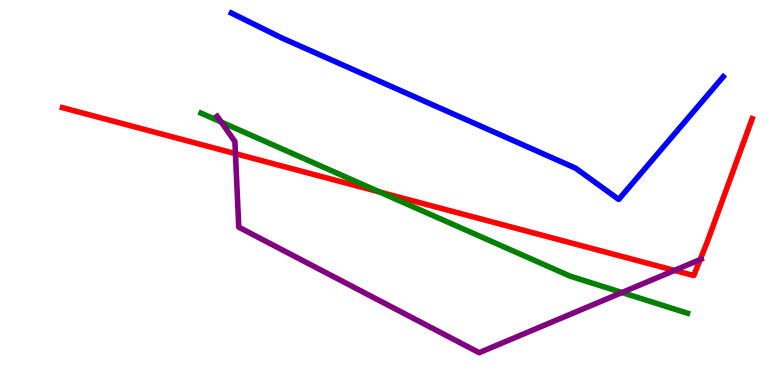[{'lines': ['blue', 'red'], 'intersections': []}, {'lines': ['green', 'red'], 'intersections': [{'x': 4.9, 'y': 5.01}]}, {'lines': ['purple', 'red'], 'intersections': [{'x': 3.04, 'y': 6.01}, {'x': 8.7, 'y': 2.98}, {'x': 9.03, 'y': 3.26}]}, {'lines': ['blue', 'green'], 'intersections': []}, {'lines': ['blue', 'purple'], 'intersections': []}, {'lines': ['green', 'purple'], 'intersections': [{'x': 2.85, 'y': 6.83}, {'x': 8.03, 'y': 2.4}]}]